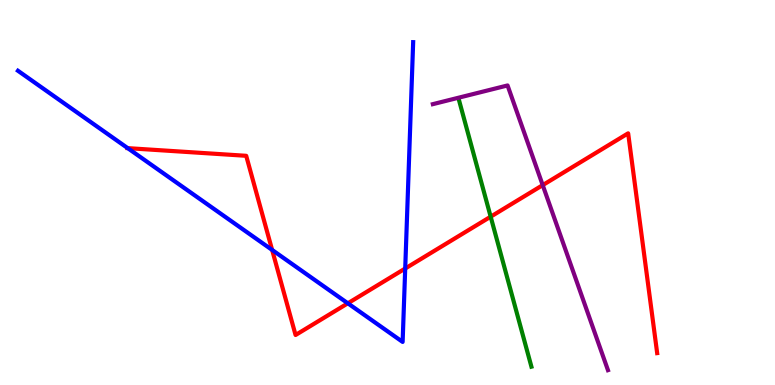[{'lines': ['blue', 'red'], 'intersections': [{'x': 1.65, 'y': 6.15}, {'x': 3.51, 'y': 3.51}, {'x': 4.49, 'y': 2.12}, {'x': 5.23, 'y': 3.03}]}, {'lines': ['green', 'red'], 'intersections': [{'x': 6.33, 'y': 4.37}]}, {'lines': ['purple', 'red'], 'intersections': [{'x': 7.0, 'y': 5.19}]}, {'lines': ['blue', 'green'], 'intersections': []}, {'lines': ['blue', 'purple'], 'intersections': []}, {'lines': ['green', 'purple'], 'intersections': []}]